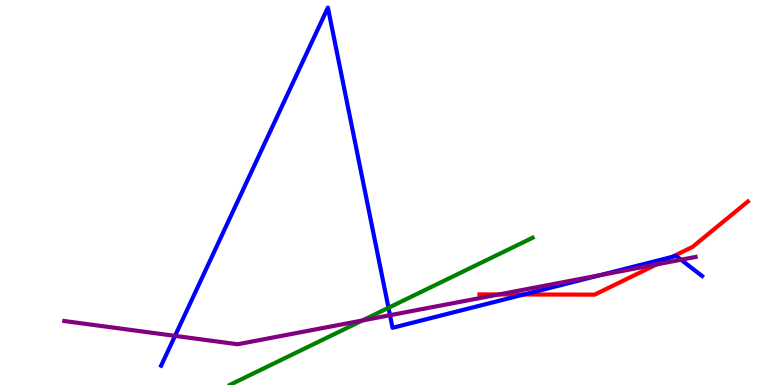[{'lines': ['blue', 'red'], 'intersections': [{'x': 6.76, 'y': 2.35}, {'x': 8.67, 'y': 3.33}]}, {'lines': ['green', 'red'], 'intersections': []}, {'lines': ['purple', 'red'], 'intersections': [{'x': 6.44, 'y': 2.35}, {'x': 8.47, 'y': 3.13}]}, {'lines': ['blue', 'green'], 'intersections': [{'x': 5.01, 'y': 2.01}]}, {'lines': ['blue', 'purple'], 'intersections': [{'x': 2.26, 'y': 1.28}, {'x': 5.03, 'y': 1.81}, {'x': 7.75, 'y': 2.85}, {'x': 8.79, 'y': 3.25}]}, {'lines': ['green', 'purple'], 'intersections': [{'x': 4.68, 'y': 1.68}]}]